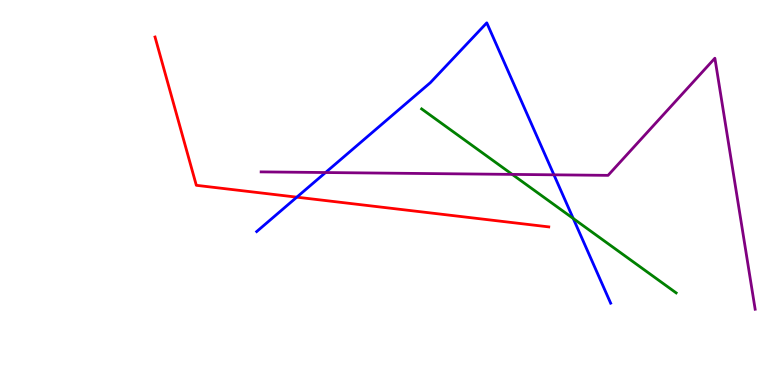[{'lines': ['blue', 'red'], 'intersections': [{'x': 3.83, 'y': 4.88}]}, {'lines': ['green', 'red'], 'intersections': []}, {'lines': ['purple', 'red'], 'intersections': []}, {'lines': ['blue', 'green'], 'intersections': [{'x': 7.4, 'y': 4.32}]}, {'lines': ['blue', 'purple'], 'intersections': [{'x': 4.2, 'y': 5.52}, {'x': 7.15, 'y': 5.46}]}, {'lines': ['green', 'purple'], 'intersections': [{'x': 6.61, 'y': 5.47}]}]